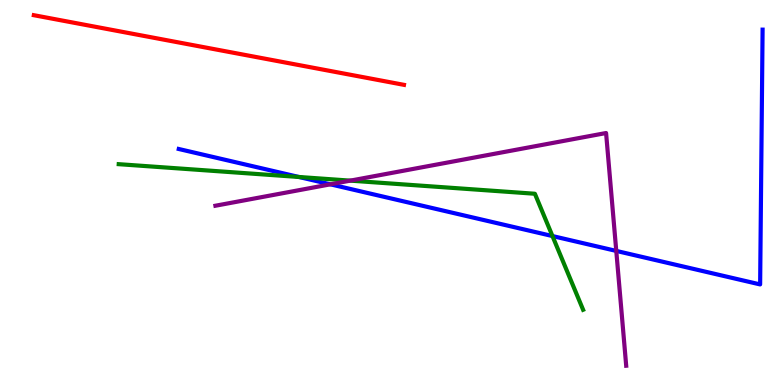[{'lines': ['blue', 'red'], 'intersections': []}, {'lines': ['green', 'red'], 'intersections': []}, {'lines': ['purple', 'red'], 'intersections': []}, {'lines': ['blue', 'green'], 'intersections': [{'x': 3.86, 'y': 5.4}, {'x': 7.13, 'y': 3.87}]}, {'lines': ['blue', 'purple'], 'intersections': [{'x': 4.26, 'y': 5.21}, {'x': 7.95, 'y': 3.48}]}, {'lines': ['green', 'purple'], 'intersections': [{'x': 4.52, 'y': 5.31}]}]